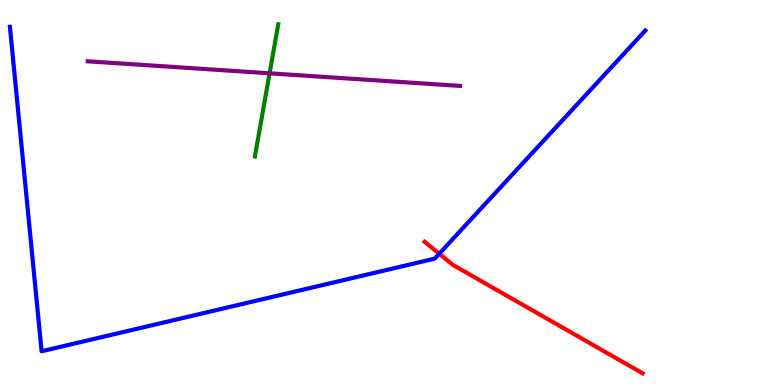[{'lines': ['blue', 'red'], 'intersections': [{'x': 5.67, 'y': 3.41}]}, {'lines': ['green', 'red'], 'intersections': []}, {'lines': ['purple', 'red'], 'intersections': []}, {'lines': ['blue', 'green'], 'intersections': []}, {'lines': ['blue', 'purple'], 'intersections': []}, {'lines': ['green', 'purple'], 'intersections': [{'x': 3.48, 'y': 8.1}]}]